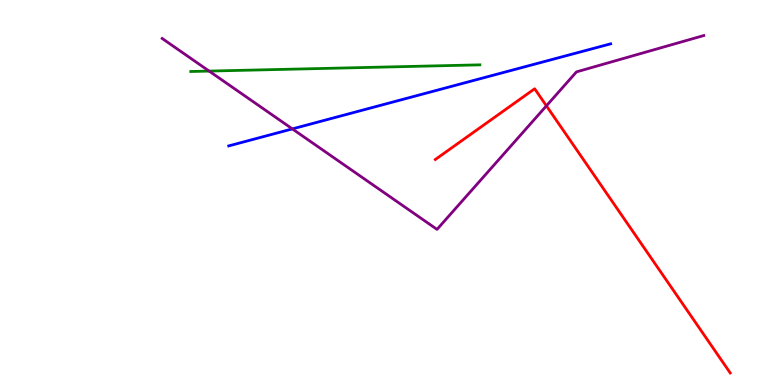[{'lines': ['blue', 'red'], 'intersections': []}, {'lines': ['green', 'red'], 'intersections': []}, {'lines': ['purple', 'red'], 'intersections': [{'x': 7.05, 'y': 7.25}]}, {'lines': ['blue', 'green'], 'intersections': []}, {'lines': ['blue', 'purple'], 'intersections': [{'x': 3.77, 'y': 6.65}]}, {'lines': ['green', 'purple'], 'intersections': [{'x': 2.7, 'y': 8.15}]}]